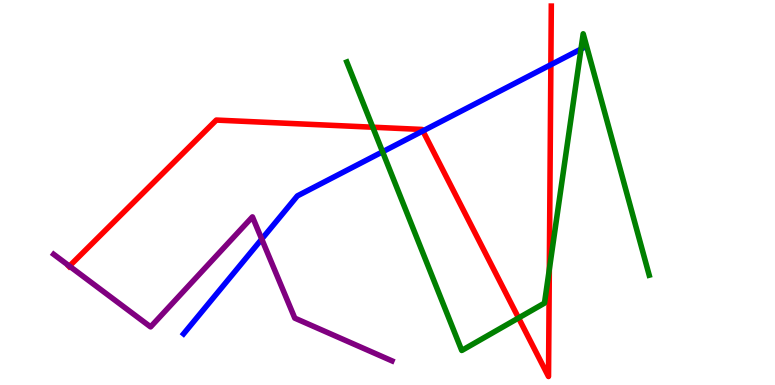[{'lines': ['blue', 'red'], 'intersections': [{'x': 5.46, 'y': 6.6}, {'x': 7.11, 'y': 8.32}]}, {'lines': ['green', 'red'], 'intersections': [{'x': 4.81, 'y': 6.7}, {'x': 6.69, 'y': 1.74}, {'x': 7.09, 'y': 3.0}]}, {'lines': ['purple', 'red'], 'intersections': [{'x': 0.896, 'y': 3.09}]}, {'lines': ['blue', 'green'], 'intersections': [{'x': 4.94, 'y': 6.06}, {'x': 7.5, 'y': 8.72}]}, {'lines': ['blue', 'purple'], 'intersections': [{'x': 3.38, 'y': 3.79}]}, {'lines': ['green', 'purple'], 'intersections': []}]